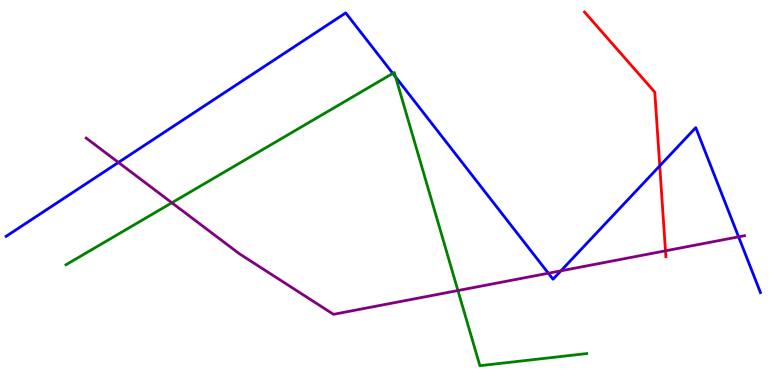[{'lines': ['blue', 'red'], 'intersections': [{'x': 8.51, 'y': 5.69}]}, {'lines': ['green', 'red'], 'intersections': []}, {'lines': ['purple', 'red'], 'intersections': [{'x': 8.59, 'y': 3.49}]}, {'lines': ['blue', 'green'], 'intersections': [{'x': 5.07, 'y': 8.09}, {'x': 5.1, 'y': 8.0}]}, {'lines': ['blue', 'purple'], 'intersections': [{'x': 1.53, 'y': 5.78}, {'x': 7.08, 'y': 2.9}, {'x': 7.24, 'y': 2.97}, {'x': 9.53, 'y': 3.85}]}, {'lines': ['green', 'purple'], 'intersections': [{'x': 2.22, 'y': 4.73}, {'x': 5.91, 'y': 2.45}]}]